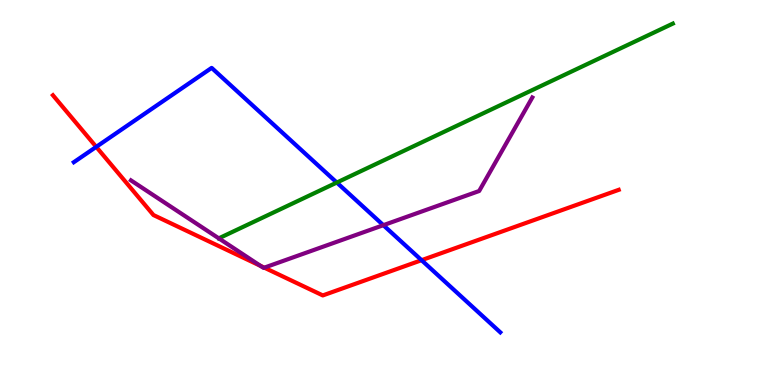[{'lines': ['blue', 'red'], 'intersections': [{'x': 1.24, 'y': 6.19}, {'x': 5.44, 'y': 3.24}]}, {'lines': ['green', 'red'], 'intersections': []}, {'lines': ['purple', 'red'], 'intersections': [{'x': 3.36, 'y': 3.1}, {'x': 3.41, 'y': 3.05}]}, {'lines': ['blue', 'green'], 'intersections': [{'x': 4.35, 'y': 5.26}]}, {'lines': ['blue', 'purple'], 'intersections': [{'x': 4.95, 'y': 4.15}]}, {'lines': ['green', 'purple'], 'intersections': []}]